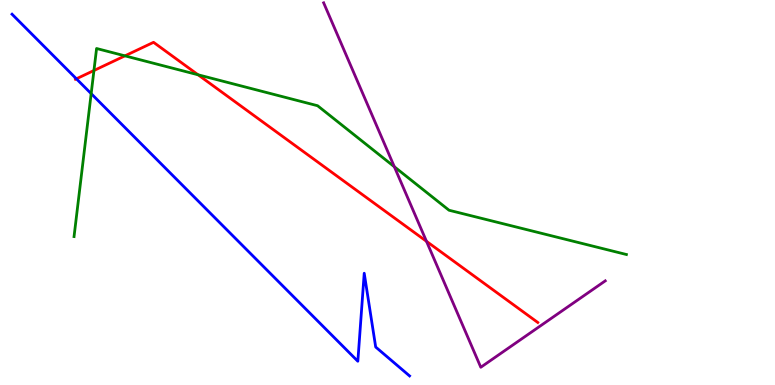[{'lines': ['blue', 'red'], 'intersections': [{'x': 0.986, 'y': 7.95}]}, {'lines': ['green', 'red'], 'intersections': [{'x': 1.21, 'y': 8.17}, {'x': 1.61, 'y': 8.55}, {'x': 2.56, 'y': 8.06}]}, {'lines': ['purple', 'red'], 'intersections': [{'x': 5.5, 'y': 3.73}]}, {'lines': ['blue', 'green'], 'intersections': [{'x': 1.18, 'y': 7.57}]}, {'lines': ['blue', 'purple'], 'intersections': []}, {'lines': ['green', 'purple'], 'intersections': [{'x': 5.09, 'y': 5.67}]}]